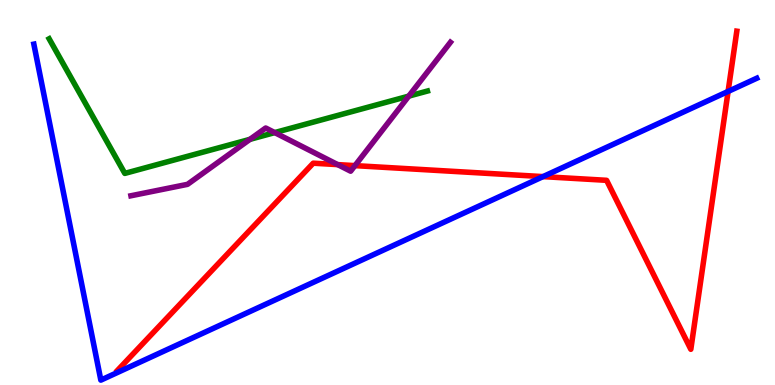[{'lines': ['blue', 'red'], 'intersections': [{'x': 7.01, 'y': 5.41}, {'x': 9.39, 'y': 7.63}]}, {'lines': ['green', 'red'], 'intersections': []}, {'lines': ['purple', 'red'], 'intersections': [{'x': 4.36, 'y': 5.72}, {'x': 4.58, 'y': 5.7}]}, {'lines': ['blue', 'green'], 'intersections': []}, {'lines': ['blue', 'purple'], 'intersections': []}, {'lines': ['green', 'purple'], 'intersections': [{'x': 3.23, 'y': 6.38}, {'x': 3.54, 'y': 6.56}, {'x': 5.27, 'y': 7.5}]}]